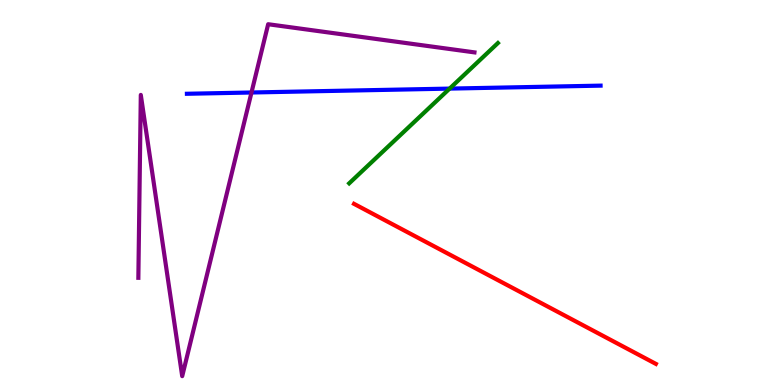[{'lines': ['blue', 'red'], 'intersections': []}, {'lines': ['green', 'red'], 'intersections': []}, {'lines': ['purple', 'red'], 'intersections': []}, {'lines': ['blue', 'green'], 'intersections': [{'x': 5.8, 'y': 7.7}]}, {'lines': ['blue', 'purple'], 'intersections': [{'x': 3.25, 'y': 7.6}]}, {'lines': ['green', 'purple'], 'intersections': []}]